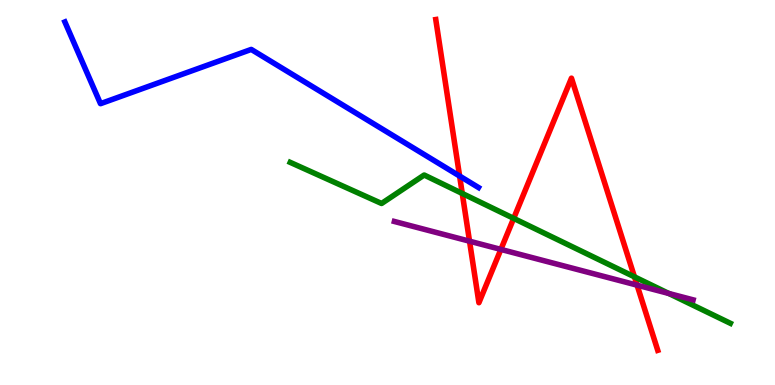[{'lines': ['blue', 'red'], 'intersections': [{'x': 5.93, 'y': 5.43}]}, {'lines': ['green', 'red'], 'intersections': [{'x': 5.96, 'y': 4.98}, {'x': 6.63, 'y': 4.33}, {'x': 8.19, 'y': 2.81}]}, {'lines': ['purple', 'red'], 'intersections': [{'x': 6.06, 'y': 3.74}, {'x': 6.46, 'y': 3.52}, {'x': 8.22, 'y': 2.59}]}, {'lines': ['blue', 'green'], 'intersections': []}, {'lines': ['blue', 'purple'], 'intersections': []}, {'lines': ['green', 'purple'], 'intersections': [{'x': 8.63, 'y': 2.38}]}]